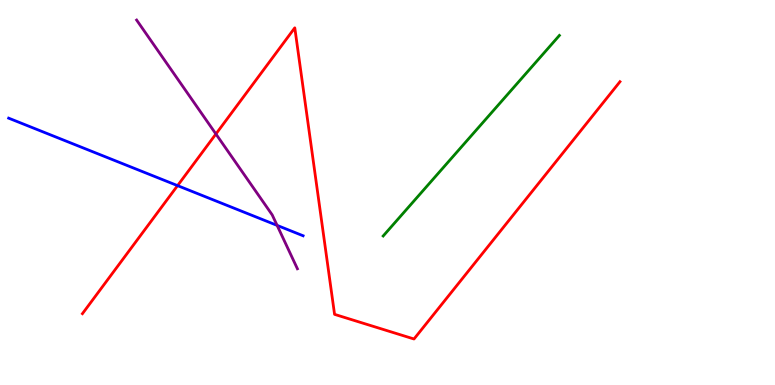[{'lines': ['blue', 'red'], 'intersections': [{'x': 2.29, 'y': 5.18}]}, {'lines': ['green', 'red'], 'intersections': []}, {'lines': ['purple', 'red'], 'intersections': [{'x': 2.79, 'y': 6.52}]}, {'lines': ['blue', 'green'], 'intersections': []}, {'lines': ['blue', 'purple'], 'intersections': [{'x': 3.58, 'y': 4.15}]}, {'lines': ['green', 'purple'], 'intersections': []}]